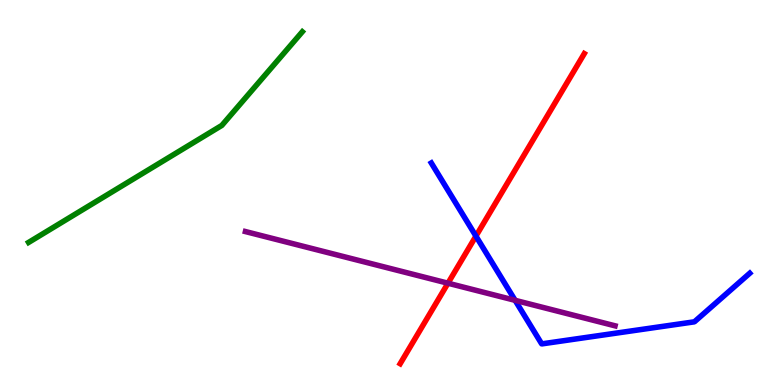[{'lines': ['blue', 'red'], 'intersections': [{'x': 6.14, 'y': 3.87}]}, {'lines': ['green', 'red'], 'intersections': []}, {'lines': ['purple', 'red'], 'intersections': [{'x': 5.78, 'y': 2.64}]}, {'lines': ['blue', 'green'], 'intersections': []}, {'lines': ['blue', 'purple'], 'intersections': [{'x': 6.65, 'y': 2.2}]}, {'lines': ['green', 'purple'], 'intersections': []}]